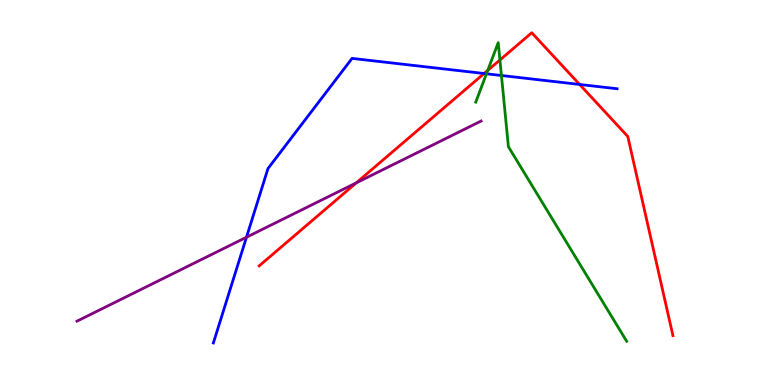[{'lines': ['blue', 'red'], 'intersections': [{'x': 6.25, 'y': 8.09}, {'x': 7.48, 'y': 7.81}]}, {'lines': ['green', 'red'], 'intersections': [{'x': 6.29, 'y': 8.17}, {'x': 6.45, 'y': 8.44}]}, {'lines': ['purple', 'red'], 'intersections': [{'x': 4.6, 'y': 5.25}]}, {'lines': ['blue', 'green'], 'intersections': [{'x': 6.28, 'y': 8.08}, {'x': 6.47, 'y': 8.04}]}, {'lines': ['blue', 'purple'], 'intersections': [{'x': 3.18, 'y': 3.84}]}, {'lines': ['green', 'purple'], 'intersections': []}]